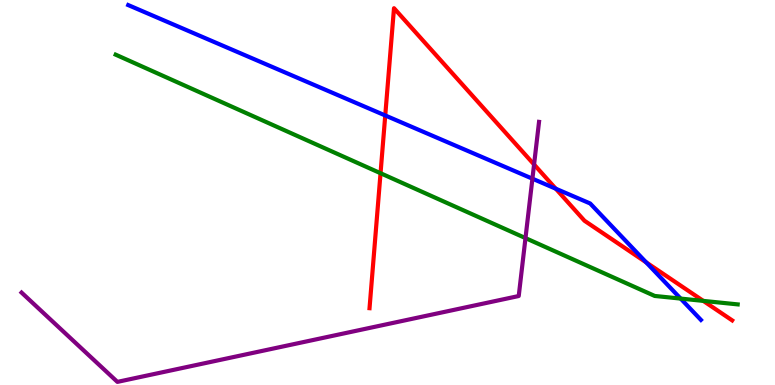[{'lines': ['blue', 'red'], 'intersections': [{'x': 4.97, 'y': 7.0}, {'x': 7.17, 'y': 5.1}, {'x': 8.34, 'y': 3.19}]}, {'lines': ['green', 'red'], 'intersections': [{'x': 4.91, 'y': 5.5}, {'x': 9.07, 'y': 2.18}]}, {'lines': ['purple', 'red'], 'intersections': [{'x': 6.89, 'y': 5.73}]}, {'lines': ['blue', 'green'], 'intersections': [{'x': 8.78, 'y': 2.24}]}, {'lines': ['blue', 'purple'], 'intersections': [{'x': 6.87, 'y': 5.36}]}, {'lines': ['green', 'purple'], 'intersections': [{'x': 6.78, 'y': 3.82}]}]